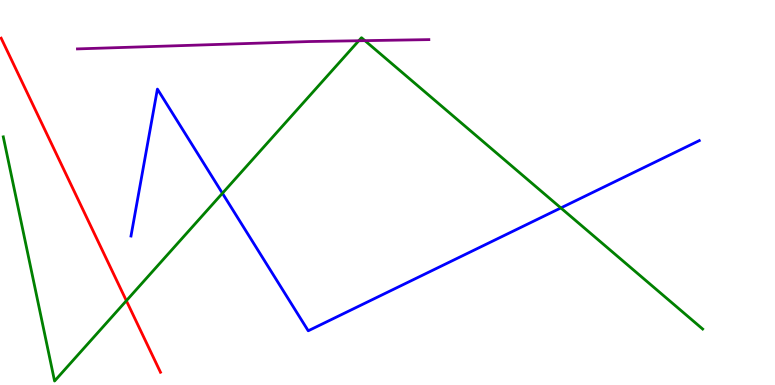[{'lines': ['blue', 'red'], 'intersections': []}, {'lines': ['green', 'red'], 'intersections': [{'x': 1.63, 'y': 2.19}]}, {'lines': ['purple', 'red'], 'intersections': []}, {'lines': ['blue', 'green'], 'intersections': [{'x': 2.87, 'y': 4.98}, {'x': 7.24, 'y': 4.6}]}, {'lines': ['blue', 'purple'], 'intersections': []}, {'lines': ['green', 'purple'], 'intersections': [{'x': 4.63, 'y': 8.94}, {'x': 4.71, 'y': 8.94}]}]